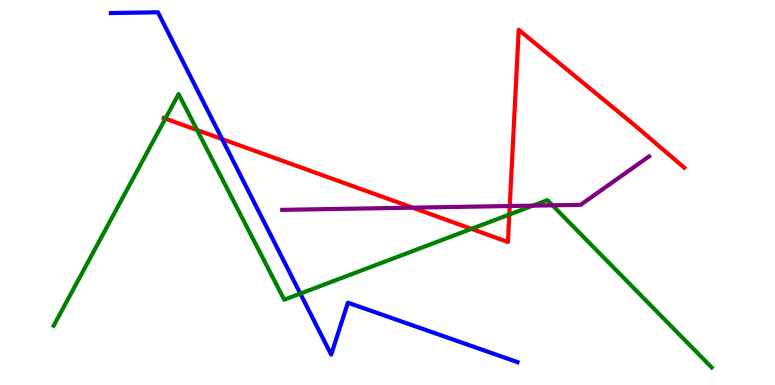[{'lines': ['blue', 'red'], 'intersections': [{'x': 2.87, 'y': 6.39}]}, {'lines': ['green', 'red'], 'intersections': [{'x': 2.13, 'y': 6.92}, {'x': 2.54, 'y': 6.62}, {'x': 6.08, 'y': 4.06}, {'x': 6.57, 'y': 4.43}]}, {'lines': ['purple', 'red'], 'intersections': [{'x': 5.32, 'y': 4.61}, {'x': 6.58, 'y': 4.65}]}, {'lines': ['blue', 'green'], 'intersections': [{'x': 3.88, 'y': 2.37}]}, {'lines': ['blue', 'purple'], 'intersections': []}, {'lines': ['green', 'purple'], 'intersections': [{'x': 6.88, 'y': 4.66}, {'x': 7.13, 'y': 4.67}]}]